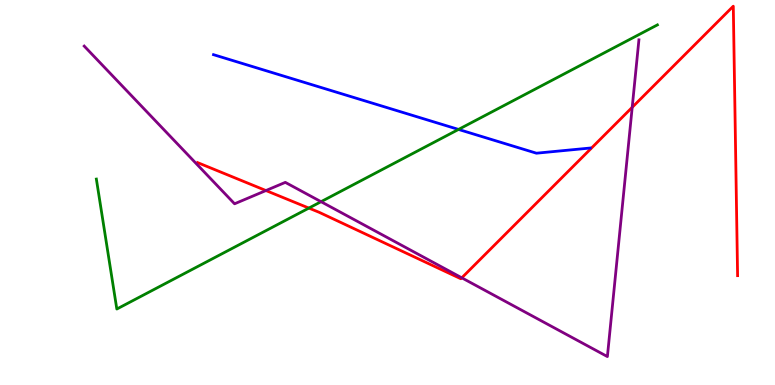[{'lines': ['blue', 'red'], 'intersections': []}, {'lines': ['green', 'red'], 'intersections': [{'x': 3.99, 'y': 4.6}]}, {'lines': ['purple', 'red'], 'intersections': [{'x': 3.43, 'y': 5.05}, {'x': 5.96, 'y': 2.78}, {'x': 8.16, 'y': 7.21}]}, {'lines': ['blue', 'green'], 'intersections': [{'x': 5.92, 'y': 6.64}]}, {'lines': ['blue', 'purple'], 'intersections': []}, {'lines': ['green', 'purple'], 'intersections': [{'x': 4.14, 'y': 4.76}]}]